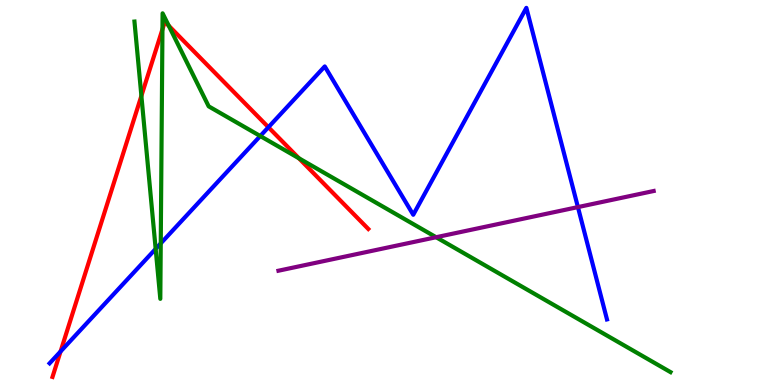[{'lines': ['blue', 'red'], 'intersections': [{'x': 0.781, 'y': 0.87}, {'x': 3.46, 'y': 6.7}]}, {'lines': ['green', 'red'], 'intersections': [{'x': 1.82, 'y': 7.51}, {'x': 2.1, 'y': 9.24}, {'x': 2.18, 'y': 9.33}, {'x': 3.86, 'y': 5.89}]}, {'lines': ['purple', 'red'], 'intersections': []}, {'lines': ['blue', 'green'], 'intersections': [{'x': 2.01, 'y': 3.54}, {'x': 2.07, 'y': 3.68}, {'x': 3.36, 'y': 6.47}]}, {'lines': ['blue', 'purple'], 'intersections': [{'x': 7.46, 'y': 4.62}]}, {'lines': ['green', 'purple'], 'intersections': [{'x': 5.63, 'y': 3.84}]}]